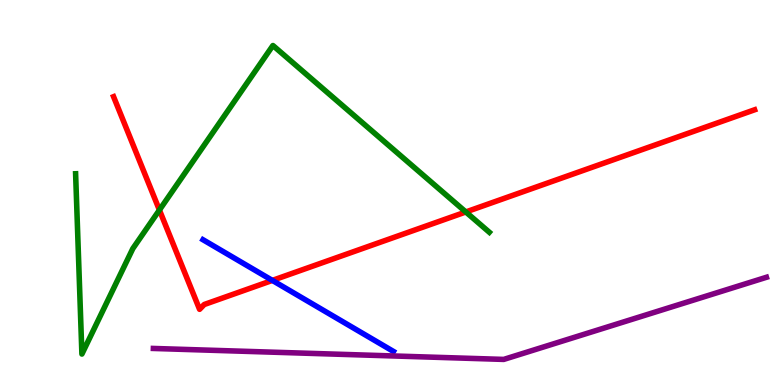[{'lines': ['blue', 'red'], 'intersections': [{'x': 3.51, 'y': 2.72}]}, {'lines': ['green', 'red'], 'intersections': [{'x': 2.06, 'y': 4.54}, {'x': 6.01, 'y': 4.49}]}, {'lines': ['purple', 'red'], 'intersections': []}, {'lines': ['blue', 'green'], 'intersections': []}, {'lines': ['blue', 'purple'], 'intersections': []}, {'lines': ['green', 'purple'], 'intersections': []}]